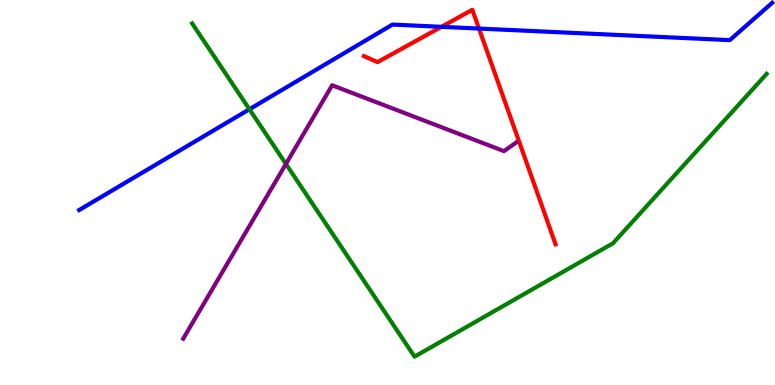[{'lines': ['blue', 'red'], 'intersections': [{'x': 5.7, 'y': 9.3}, {'x': 6.18, 'y': 9.26}]}, {'lines': ['green', 'red'], 'intersections': []}, {'lines': ['purple', 'red'], 'intersections': []}, {'lines': ['blue', 'green'], 'intersections': [{'x': 3.22, 'y': 7.16}]}, {'lines': ['blue', 'purple'], 'intersections': []}, {'lines': ['green', 'purple'], 'intersections': [{'x': 3.69, 'y': 5.74}]}]